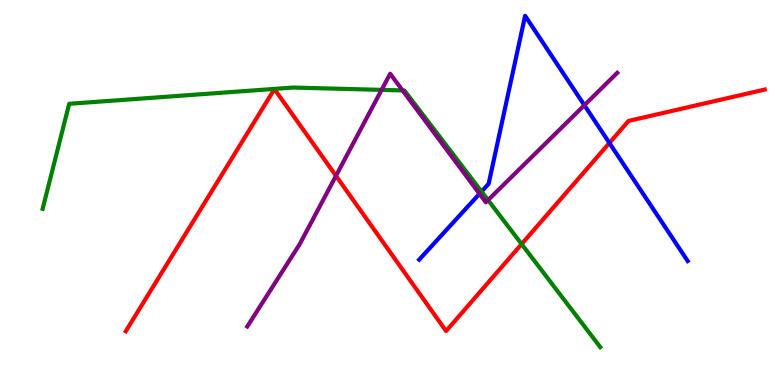[{'lines': ['blue', 'red'], 'intersections': [{'x': 7.86, 'y': 6.29}]}, {'lines': ['green', 'red'], 'intersections': [{'x': 6.73, 'y': 3.66}]}, {'lines': ['purple', 'red'], 'intersections': [{'x': 4.34, 'y': 5.43}]}, {'lines': ['blue', 'green'], 'intersections': [{'x': 6.21, 'y': 5.02}]}, {'lines': ['blue', 'purple'], 'intersections': [{'x': 6.19, 'y': 4.97}, {'x': 7.54, 'y': 7.27}]}, {'lines': ['green', 'purple'], 'intersections': [{'x': 4.92, 'y': 7.67}, {'x': 5.19, 'y': 7.65}, {'x': 6.3, 'y': 4.8}]}]